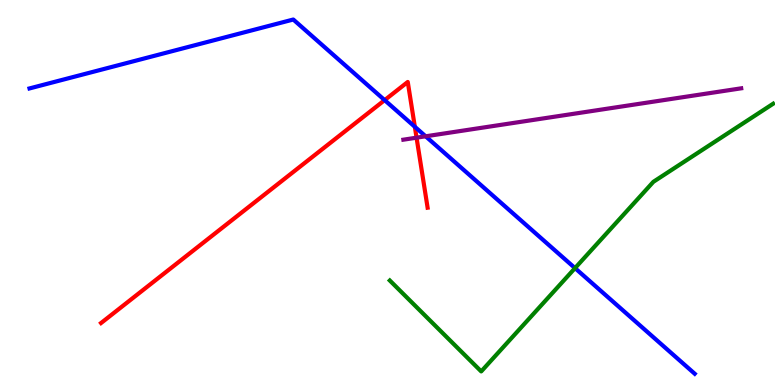[{'lines': ['blue', 'red'], 'intersections': [{'x': 4.96, 'y': 7.4}, {'x': 5.35, 'y': 6.71}]}, {'lines': ['green', 'red'], 'intersections': []}, {'lines': ['purple', 'red'], 'intersections': [{'x': 5.37, 'y': 6.42}]}, {'lines': ['blue', 'green'], 'intersections': [{'x': 7.42, 'y': 3.04}]}, {'lines': ['blue', 'purple'], 'intersections': [{'x': 5.49, 'y': 6.46}]}, {'lines': ['green', 'purple'], 'intersections': []}]